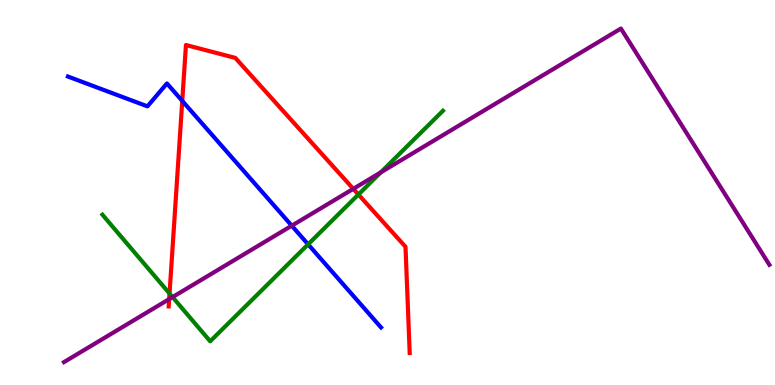[{'lines': ['blue', 'red'], 'intersections': [{'x': 2.35, 'y': 7.38}]}, {'lines': ['green', 'red'], 'intersections': [{'x': 2.19, 'y': 2.38}, {'x': 4.62, 'y': 4.95}]}, {'lines': ['purple', 'red'], 'intersections': [{'x': 2.18, 'y': 2.23}, {'x': 4.56, 'y': 5.1}]}, {'lines': ['blue', 'green'], 'intersections': [{'x': 3.98, 'y': 3.65}]}, {'lines': ['blue', 'purple'], 'intersections': [{'x': 3.76, 'y': 4.14}]}, {'lines': ['green', 'purple'], 'intersections': [{'x': 2.23, 'y': 2.28}, {'x': 4.91, 'y': 5.52}]}]